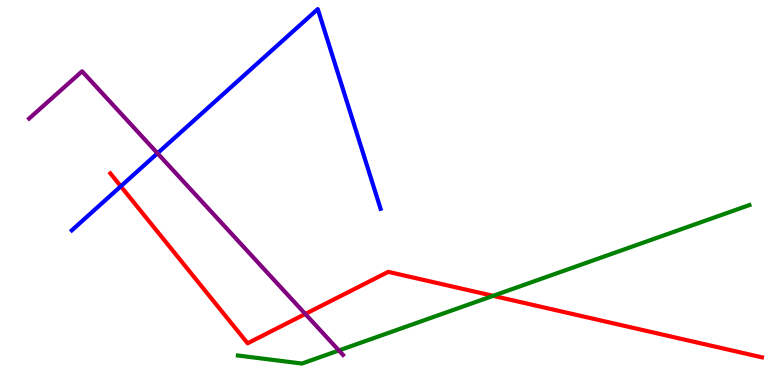[{'lines': ['blue', 'red'], 'intersections': [{'x': 1.56, 'y': 5.16}]}, {'lines': ['green', 'red'], 'intersections': [{'x': 6.36, 'y': 2.32}]}, {'lines': ['purple', 'red'], 'intersections': [{'x': 3.94, 'y': 1.85}]}, {'lines': ['blue', 'green'], 'intersections': []}, {'lines': ['blue', 'purple'], 'intersections': [{'x': 2.03, 'y': 6.02}]}, {'lines': ['green', 'purple'], 'intersections': [{'x': 4.37, 'y': 0.897}]}]